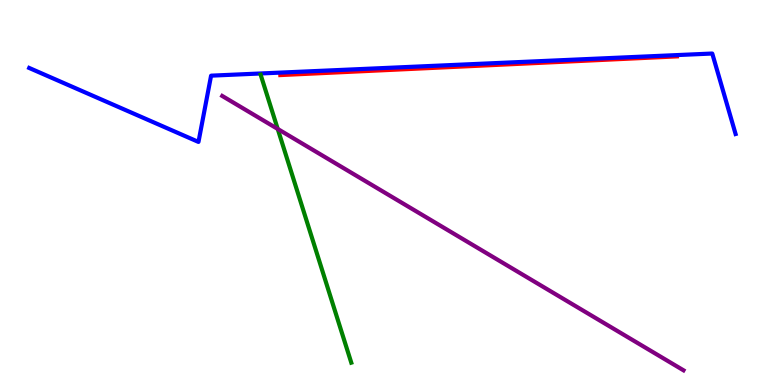[{'lines': ['blue', 'red'], 'intersections': []}, {'lines': ['green', 'red'], 'intersections': []}, {'lines': ['purple', 'red'], 'intersections': []}, {'lines': ['blue', 'green'], 'intersections': []}, {'lines': ['blue', 'purple'], 'intersections': []}, {'lines': ['green', 'purple'], 'intersections': [{'x': 3.58, 'y': 6.65}]}]